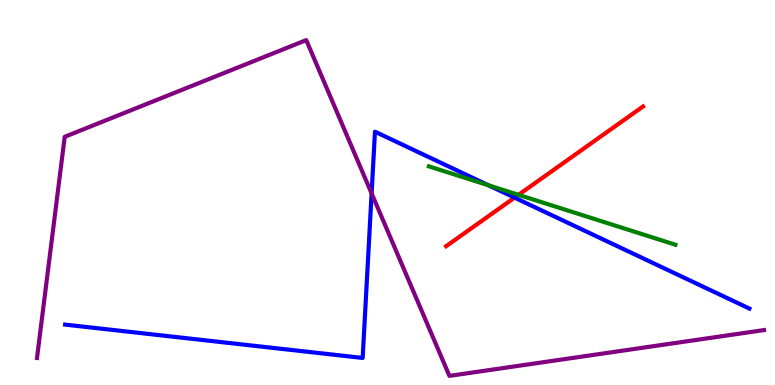[{'lines': ['blue', 'red'], 'intersections': [{'x': 6.64, 'y': 4.87}]}, {'lines': ['green', 'red'], 'intersections': [{'x': 6.69, 'y': 4.94}]}, {'lines': ['purple', 'red'], 'intersections': []}, {'lines': ['blue', 'green'], 'intersections': [{'x': 6.3, 'y': 5.19}]}, {'lines': ['blue', 'purple'], 'intersections': [{'x': 4.79, 'y': 4.98}]}, {'lines': ['green', 'purple'], 'intersections': []}]